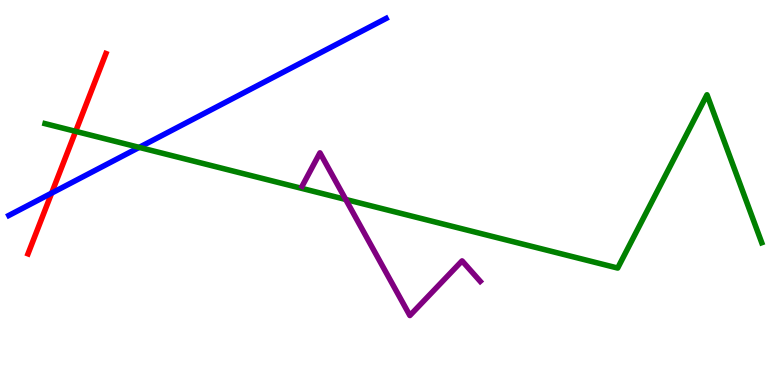[{'lines': ['blue', 'red'], 'intersections': [{'x': 0.666, 'y': 4.98}]}, {'lines': ['green', 'red'], 'intersections': [{'x': 0.976, 'y': 6.59}]}, {'lines': ['purple', 'red'], 'intersections': []}, {'lines': ['blue', 'green'], 'intersections': [{'x': 1.8, 'y': 6.17}]}, {'lines': ['blue', 'purple'], 'intersections': []}, {'lines': ['green', 'purple'], 'intersections': [{'x': 4.46, 'y': 4.82}]}]